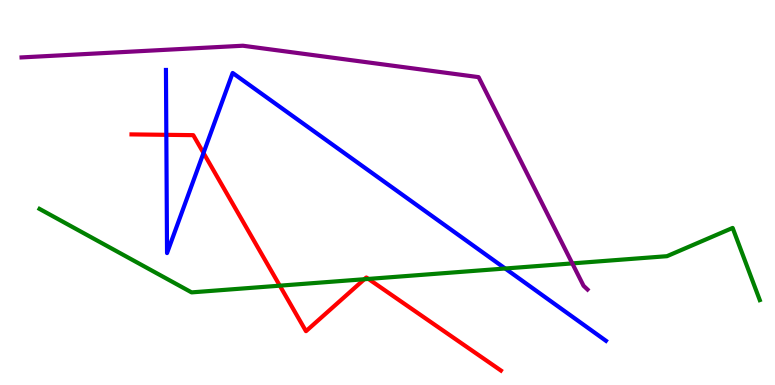[{'lines': ['blue', 'red'], 'intersections': [{'x': 2.15, 'y': 6.5}, {'x': 2.63, 'y': 6.03}]}, {'lines': ['green', 'red'], 'intersections': [{'x': 3.61, 'y': 2.58}, {'x': 4.7, 'y': 2.75}, {'x': 4.75, 'y': 2.76}]}, {'lines': ['purple', 'red'], 'intersections': []}, {'lines': ['blue', 'green'], 'intersections': [{'x': 6.52, 'y': 3.03}]}, {'lines': ['blue', 'purple'], 'intersections': []}, {'lines': ['green', 'purple'], 'intersections': [{'x': 7.38, 'y': 3.16}]}]